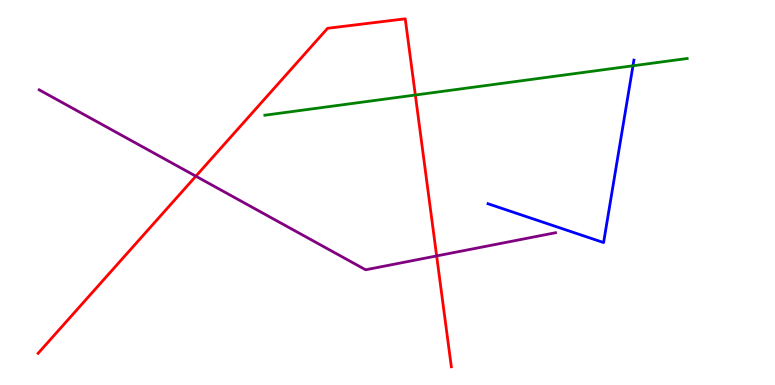[{'lines': ['blue', 'red'], 'intersections': []}, {'lines': ['green', 'red'], 'intersections': [{'x': 5.36, 'y': 7.53}]}, {'lines': ['purple', 'red'], 'intersections': [{'x': 2.53, 'y': 5.42}, {'x': 5.63, 'y': 3.35}]}, {'lines': ['blue', 'green'], 'intersections': [{'x': 8.17, 'y': 8.29}]}, {'lines': ['blue', 'purple'], 'intersections': []}, {'lines': ['green', 'purple'], 'intersections': []}]